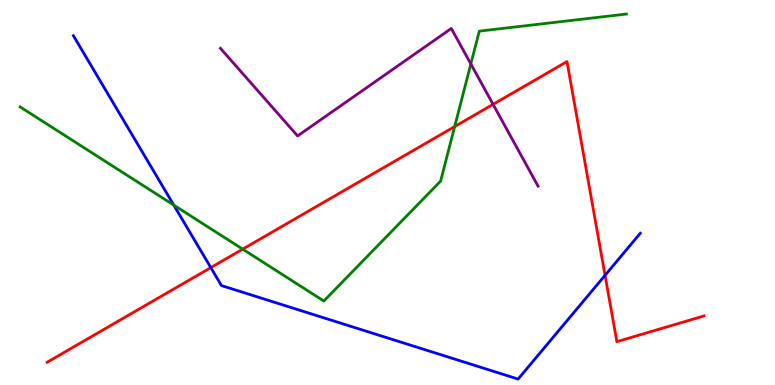[{'lines': ['blue', 'red'], 'intersections': [{'x': 2.72, 'y': 3.05}, {'x': 7.81, 'y': 2.85}]}, {'lines': ['green', 'red'], 'intersections': [{'x': 3.13, 'y': 3.53}, {'x': 5.87, 'y': 6.71}]}, {'lines': ['purple', 'red'], 'intersections': [{'x': 6.36, 'y': 7.29}]}, {'lines': ['blue', 'green'], 'intersections': [{'x': 2.24, 'y': 4.67}]}, {'lines': ['blue', 'purple'], 'intersections': []}, {'lines': ['green', 'purple'], 'intersections': [{'x': 6.08, 'y': 8.34}]}]